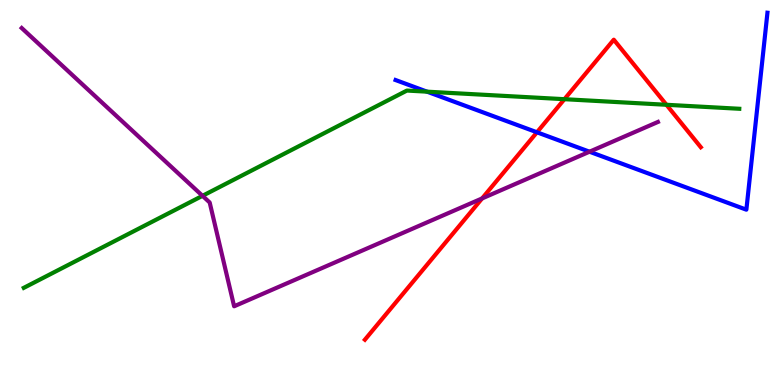[{'lines': ['blue', 'red'], 'intersections': [{'x': 6.93, 'y': 6.56}]}, {'lines': ['green', 'red'], 'intersections': [{'x': 7.28, 'y': 7.42}, {'x': 8.6, 'y': 7.28}]}, {'lines': ['purple', 'red'], 'intersections': [{'x': 6.22, 'y': 4.85}]}, {'lines': ['blue', 'green'], 'intersections': [{'x': 5.51, 'y': 7.62}]}, {'lines': ['blue', 'purple'], 'intersections': [{'x': 7.61, 'y': 6.06}]}, {'lines': ['green', 'purple'], 'intersections': [{'x': 2.61, 'y': 4.91}]}]